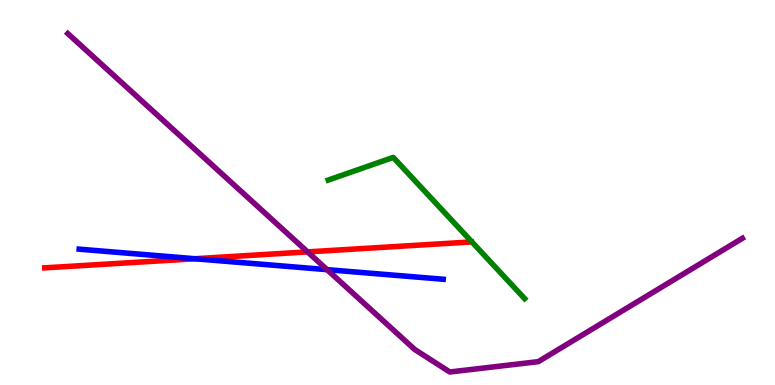[{'lines': ['blue', 'red'], 'intersections': [{'x': 2.51, 'y': 3.28}]}, {'lines': ['green', 'red'], 'intersections': []}, {'lines': ['purple', 'red'], 'intersections': [{'x': 3.97, 'y': 3.46}]}, {'lines': ['blue', 'green'], 'intersections': []}, {'lines': ['blue', 'purple'], 'intersections': [{'x': 4.22, 'y': 3.0}]}, {'lines': ['green', 'purple'], 'intersections': []}]